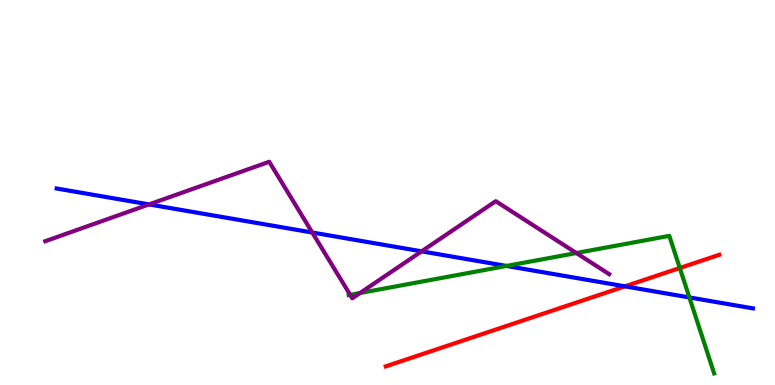[{'lines': ['blue', 'red'], 'intersections': [{'x': 8.06, 'y': 2.56}]}, {'lines': ['green', 'red'], 'intersections': [{'x': 8.77, 'y': 3.04}]}, {'lines': ['purple', 'red'], 'intersections': []}, {'lines': ['blue', 'green'], 'intersections': [{'x': 6.54, 'y': 3.09}, {'x': 8.9, 'y': 2.27}]}, {'lines': ['blue', 'purple'], 'intersections': [{'x': 1.92, 'y': 4.69}, {'x': 4.03, 'y': 3.96}, {'x': 5.44, 'y': 3.47}]}, {'lines': ['green', 'purple'], 'intersections': [{'x': 4.52, 'y': 2.34}, {'x': 4.65, 'y': 2.39}, {'x': 7.44, 'y': 3.43}]}]